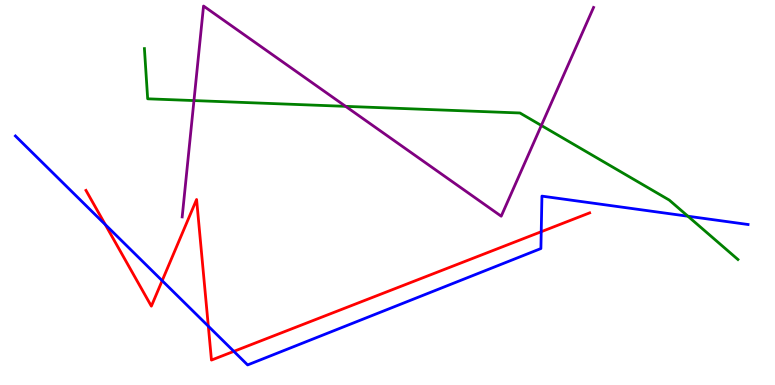[{'lines': ['blue', 'red'], 'intersections': [{'x': 1.36, 'y': 4.17}, {'x': 2.09, 'y': 2.71}, {'x': 2.69, 'y': 1.53}, {'x': 3.02, 'y': 0.874}, {'x': 6.98, 'y': 3.98}]}, {'lines': ['green', 'red'], 'intersections': []}, {'lines': ['purple', 'red'], 'intersections': []}, {'lines': ['blue', 'green'], 'intersections': [{'x': 8.88, 'y': 4.38}]}, {'lines': ['blue', 'purple'], 'intersections': []}, {'lines': ['green', 'purple'], 'intersections': [{'x': 2.5, 'y': 7.39}, {'x': 4.46, 'y': 7.24}, {'x': 6.99, 'y': 6.74}]}]